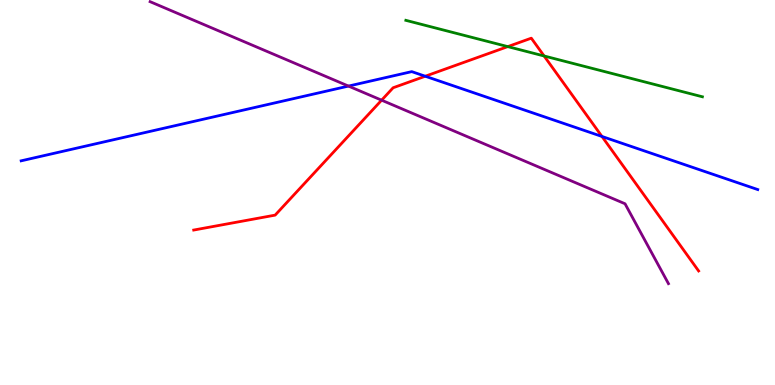[{'lines': ['blue', 'red'], 'intersections': [{'x': 5.49, 'y': 8.02}, {'x': 7.77, 'y': 6.46}]}, {'lines': ['green', 'red'], 'intersections': [{'x': 6.55, 'y': 8.79}, {'x': 7.02, 'y': 8.55}]}, {'lines': ['purple', 'red'], 'intersections': [{'x': 4.92, 'y': 7.4}]}, {'lines': ['blue', 'green'], 'intersections': []}, {'lines': ['blue', 'purple'], 'intersections': [{'x': 4.5, 'y': 7.76}]}, {'lines': ['green', 'purple'], 'intersections': []}]